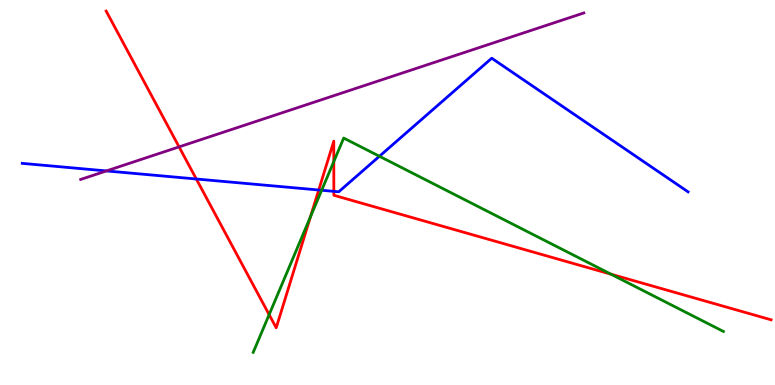[{'lines': ['blue', 'red'], 'intersections': [{'x': 2.53, 'y': 5.35}, {'x': 4.11, 'y': 5.06}, {'x': 4.31, 'y': 5.03}]}, {'lines': ['green', 'red'], 'intersections': [{'x': 3.47, 'y': 1.83}, {'x': 4.01, 'y': 4.37}, {'x': 4.31, 'y': 5.8}, {'x': 7.88, 'y': 2.88}]}, {'lines': ['purple', 'red'], 'intersections': [{'x': 2.31, 'y': 6.18}]}, {'lines': ['blue', 'green'], 'intersections': [{'x': 4.15, 'y': 5.06}, {'x': 4.9, 'y': 5.94}]}, {'lines': ['blue', 'purple'], 'intersections': [{'x': 1.37, 'y': 5.56}]}, {'lines': ['green', 'purple'], 'intersections': []}]